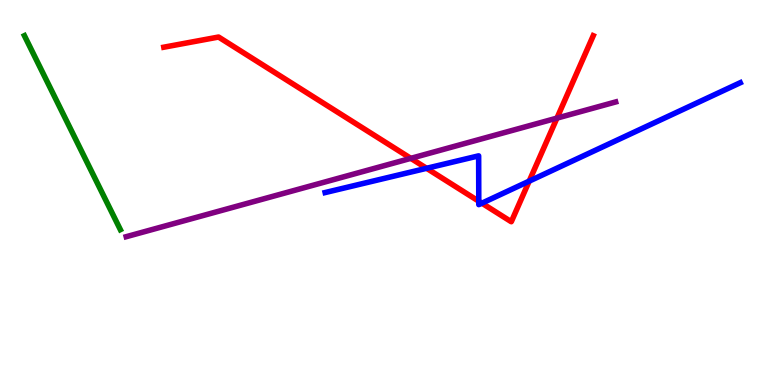[{'lines': ['blue', 'red'], 'intersections': [{'x': 5.5, 'y': 5.63}, {'x': 6.18, 'y': 4.77}, {'x': 6.22, 'y': 4.72}, {'x': 6.83, 'y': 5.3}]}, {'lines': ['green', 'red'], 'intersections': []}, {'lines': ['purple', 'red'], 'intersections': [{'x': 5.3, 'y': 5.89}, {'x': 7.19, 'y': 6.93}]}, {'lines': ['blue', 'green'], 'intersections': []}, {'lines': ['blue', 'purple'], 'intersections': []}, {'lines': ['green', 'purple'], 'intersections': []}]